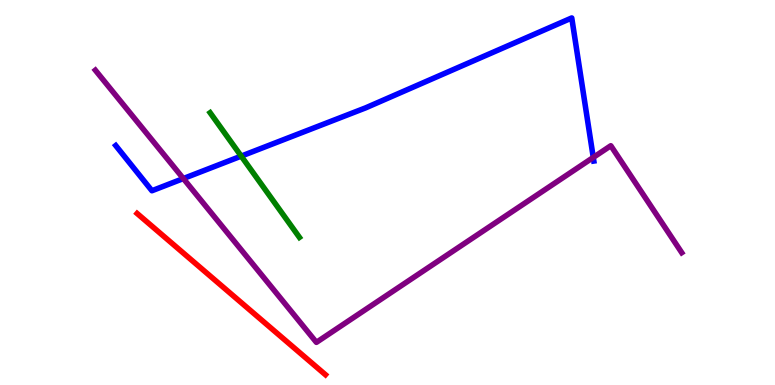[{'lines': ['blue', 'red'], 'intersections': []}, {'lines': ['green', 'red'], 'intersections': []}, {'lines': ['purple', 'red'], 'intersections': []}, {'lines': ['blue', 'green'], 'intersections': [{'x': 3.11, 'y': 5.95}]}, {'lines': ['blue', 'purple'], 'intersections': [{'x': 2.37, 'y': 5.36}, {'x': 7.66, 'y': 5.91}]}, {'lines': ['green', 'purple'], 'intersections': []}]